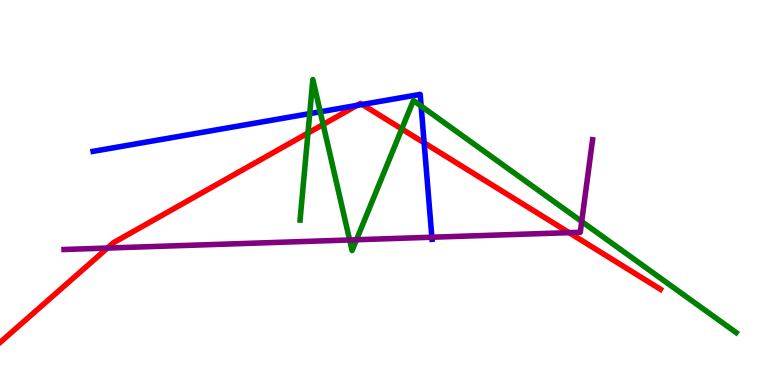[{'lines': ['blue', 'red'], 'intersections': [{'x': 4.61, 'y': 7.26}, {'x': 4.67, 'y': 7.29}, {'x': 5.47, 'y': 6.29}]}, {'lines': ['green', 'red'], 'intersections': [{'x': 3.97, 'y': 6.54}, {'x': 4.17, 'y': 6.77}, {'x': 5.18, 'y': 6.65}]}, {'lines': ['purple', 'red'], 'intersections': [{'x': 1.39, 'y': 3.56}, {'x': 7.34, 'y': 3.96}]}, {'lines': ['blue', 'green'], 'intersections': [{'x': 4.0, 'y': 7.05}, {'x': 4.13, 'y': 7.1}, {'x': 5.43, 'y': 7.24}]}, {'lines': ['blue', 'purple'], 'intersections': [{'x': 5.57, 'y': 3.84}]}, {'lines': ['green', 'purple'], 'intersections': [{'x': 4.51, 'y': 3.77}, {'x': 4.6, 'y': 3.77}, {'x': 7.51, 'y': 4.25}]}]